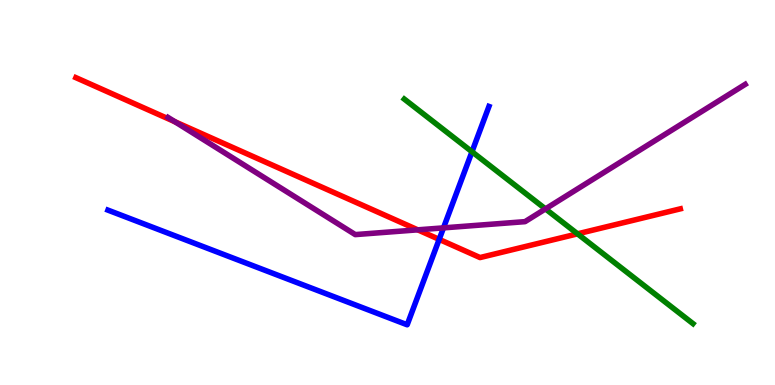[{'lines': ['blue', 'red'], 'intersections': [{'x': 5.67, 'y': 3.78}]}, {'lines': ['green', 'red'], 'intersections': [{'x': 7.45, 'y': 3.93}]}, {'lines': ['purple', 'red'], 'intersections': [{'x': 2.26, 'y': 6.84}, {'x': 5.39, 'y': 4.03}]}, {'lines': ['blue', 'green'], 'intersections': [{'x': 6.09, 'y': 6.06}]}, {'lines': ['blue', 'purple'], 'intersections': [{'x': 5.72, 'y': 4.08}]}, {'lines': ['green', 'purple'], 'intersections': [{'x': 7.04, 'y': 4.57}]}]